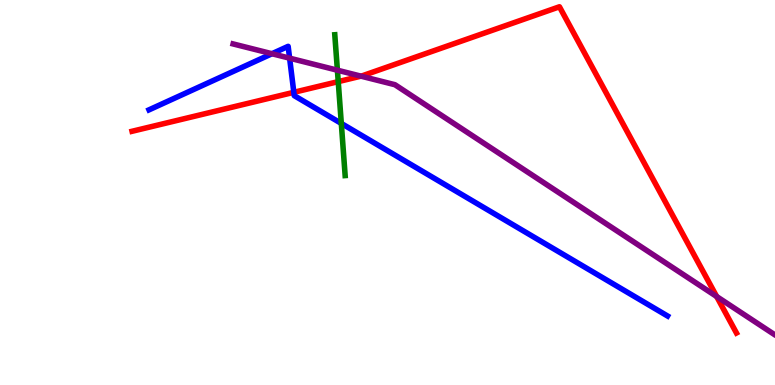[{'lines': ['blue', 'red'], 'intersections': [{'x': 3.79, 'y': 7.6}]}, {'lines': ['green', 'red'], 'intersections': [{'x': 4.36, 'y': 7.88}]}, {'lines': ['purple', 'red'], 'intersections': [{'x': 4.66, 'y': 8.02}, {'x': 9.25, 'y': 2.3}]}, {'lines': ['blue', 'green'], 'intersections': [{'x': 4.4, 'y': 6.79}]}, {'lines': ['blue', 'purple'], 'intersections': [{'x': 3.51, 'y': 8.6}, {'x': 3.74, 'y': 8.49}]}, {'lines': ['green', 'purple'], 'intersections': [{'x': 4.35, 'y': 8.18}]}]